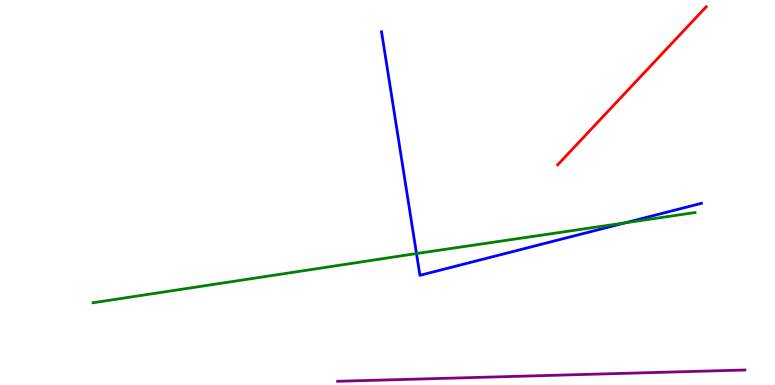[{'lines': ['blue', 'red'], 'intersections': []}, {'lines': ['green', 'red'], 'intersections': []}, {'lines': ['purple', 'red'], 'intersections': []}, {'lines': ['blue', 'green'], 'intersections': [{'x': 5.37, 'y': 3.41}, {'x': 8.07, 'y': 4.21}]}, {'lines': ['blue', 'purple'], 'intersections': []}, {'lines': ['green', 'purple'], 'intersections': []}]